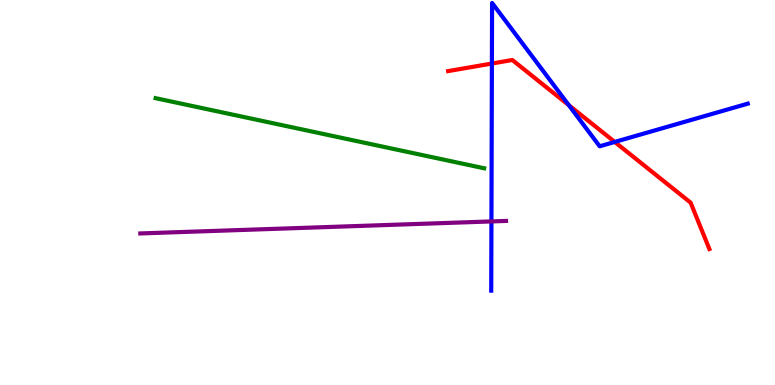[{'lines': ['blue', 'red'], 'intersections': [{'x': 6.35, 'y': 8.35}, {'x': 7.34, 'y': 7.27}, {'x': 7.93, 'y': 6.31}]}, {'lines': ['green', 'red'], 'intersections': []}, {'lines': ['purple', 'red'], 'intersections': []}, {'lines': ['blue', 'green'], 'intersections': []}, {'lines': ['blue', 'purple'], 'intersections': [{'x': 6.34, 'y': 4.25}]}, {'lines': ['green', 'purple'], 'intersections': []}]